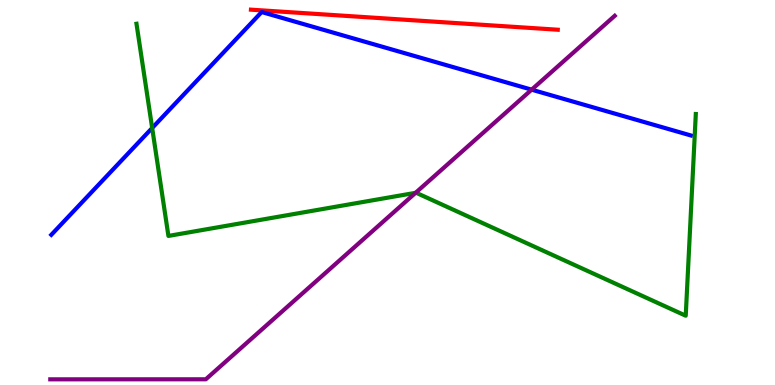[{'lines': ['blue', 'red'], 'intersections': []}, {'lines': ['green', 'red'], 'intersections': []}, {'lines': ['purple', 'red'], 'intersections': []}, {'lines': ['blue', 'green'], 'intersections': [{'x': 1.96, 'y': 6.68}]}, {'lines': ['blue', 'purple'], 'intersections': [{'x': 6.86, 'y': 7.67}]}, {'lines': ['green', 'purple'], 'intersections': [{'x': 5.36, 'y': 4.99}]}]